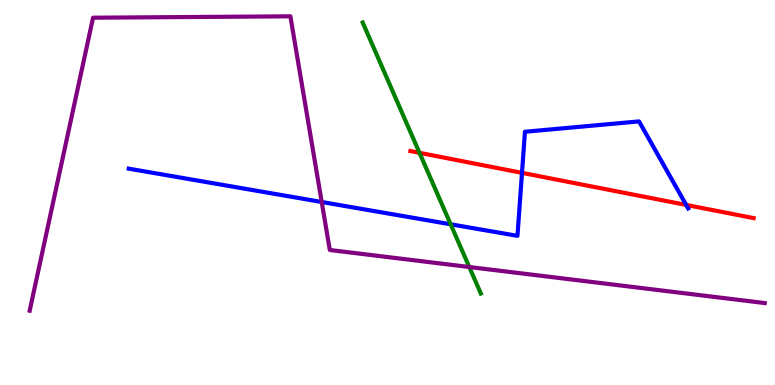[{'lines': ['blue', 'red'], 'intersections': [{'x': 6.74, 'y': 5.51}, {'x': 8.85, 'y': 4.68}]}, {'lines': ['green', 'red'], 'intersections': [{'x': 5.41, 'y': 6.03}]}, {'lines': ['purple', 'red'], 'intersections': []}, {'lines': ['blue', 'green'], 'intersections': [{'x': 5.81, 'y': 4.17}]}, {'lines': ['blue', 'purple'], 'intersections': [{'x': 4.15, 'y': 4.75}]}, {'lines': ['green', 'purple'], 'intersections': [{'x': 6.06, 'y': 3.06}]}]